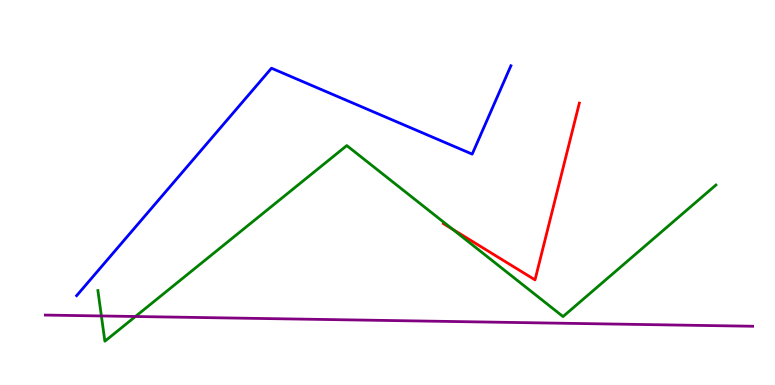[{'lines': ['blue', 'red'], 'intersections': []}, {'lines': ['green', 'red'], 'intersections': [{'x': 5.84, 'y': 4.05}]}, {'lines': ['purple', 'red'], 'intersections': []}, {'lines': ['blue', 'green'], 'intersections': []}, {'lines': ['blue', 'purple'], 'intersections': []}, {'lines': ['green', 'purple'], 'intersections': [{'x': 1.31, 'y': 1.79}, {'x': 1.75, 'y': 1.78}]}]